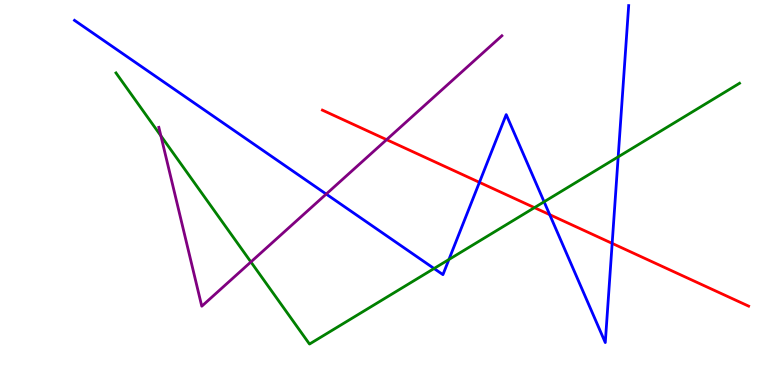[{'lines': ['blue', 'red'], 'intersections': [{'x': 6.19, 'y': 5.26}, {'x': 7.09, 'y': 4.42}, {'x': 7.9, 'y': 3.68}]}, {'lines': ['green', 'red'], 'intersections': [{'x': 6.9, 'y': 4.61}]}, {'lines': ['purple', 'red'], 'intersections': [{'x': 4.99, 'y': 6.37}]}, {'lines': ['blue', 'green'], 'intersections': [{'x': 5.6, 'y': 3.03}, {'x': 5.79, 'y': 3.26}, {'x': 7.02, 'y': 4.76}, {'x': 7.98, 'y': 5.93}]}, {'lines': ['blue', 'purple'], 'intersections': [{'x': 4.21, 'y': 4.96}]}, {'lines': ['green', 'purple'], 'intersections': [{'x': 2.08, 'y': 6.47}, {'x': 3.24, 'y': 3.2}]}]